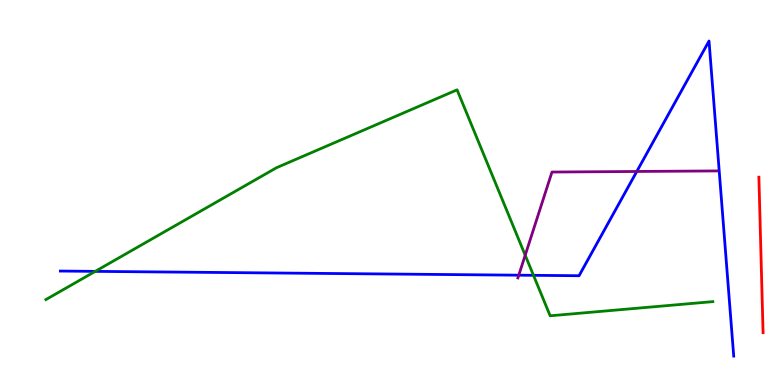[{'lines': ['blue', 'red'], 'intersections': []}, {'lines': ['green', 'red'], 'intersections': []}, {'lines': ['purple', 'red'], 'intersections': []}, {'lines': ['blue', 'green'], 'intersections': [{'x': 1.23, 'y': 2.95}, {'x': 6.88, 'y': 2.85}]}, {'lines': ['blue', 'purple'], 'intersections': [{'x': 6.69, 'y': 2.85}, {'x': 8.22, 'y': 5.55}]}, {'lines': ['green', 'purple'], 'intersections': [{'x': 6.78, 'y': 3.37}]}]